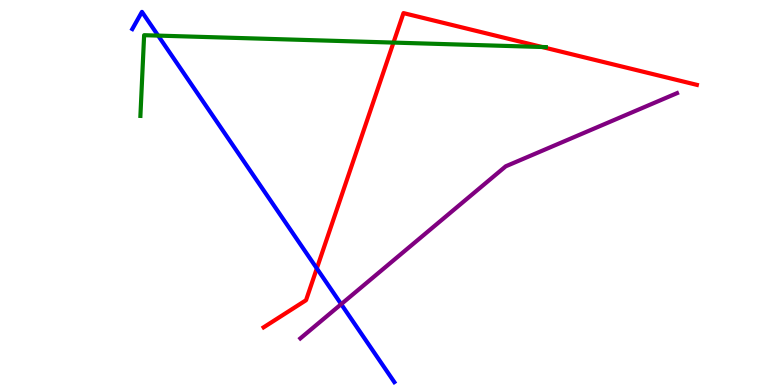[{'lines': ['blue', 'red'], 'intersections': [{'x': 4.09, 'y': 3.03}]}, {'lines': ['green', 'red'], 'intersections': [{'x': 5.08, 'y': 8.89}, {'x': 6.99, 'y': 8.78}]}, {'lines': ['purple', 'red'], 'intersections': []}, {'lines': ['blue', 'green'], 'intersections': [{'x': 2.04, 'y': 9.08}]}, {'lines': ['blue', 'purple'], 'intersections': [{'x': 4.4, 'y': 2.1}]}, {'lines': ['green', 'purple'], 'intersections': []}]